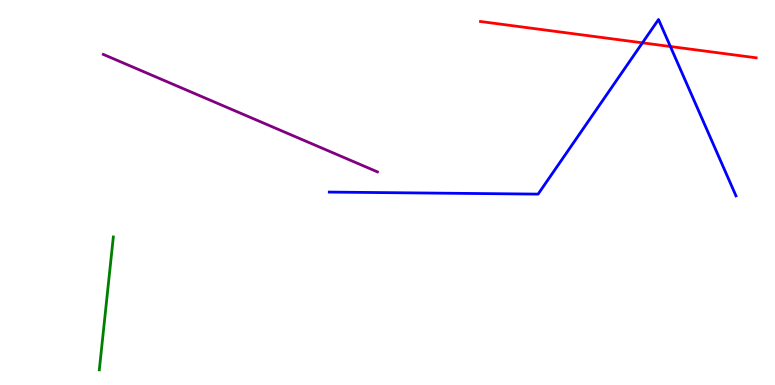[{'lines': ['blue', 'red'], 'intersections': [{'x': 8.29, 'y': 8.89}, {'x': 8.65, 'y': 8.79}]}, {'lines': ['green', 'red'], 'intersections': []}, {'lines': ['purple', 'red'], 'intersections': []}, {'lines': ['blue', 'green'], 'intersections': []}, {'lines': ['blue', 'purple'], 'intersections': []}, {'lines': ['green', 'purple'], 'intersections': []}]